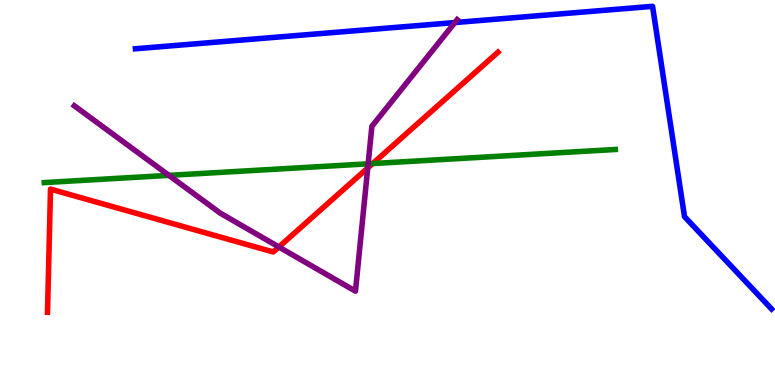[{'lines': ['blue', 'red'], 'intersections': []}, {'lines': ['green', 'red'], 'intersections': [{'x': 4.81, 'y': 5.75}]}, {'lines': ['purple', 'red'], 'intersections': [{'x': 3.6, 'y': 3.59}, {'x': 4.74, 'y': 5.64}]}, {'lines': ['blue', 'green'], 'intersections': []}, {'lines': ['blue', 'purple'], 'intersections': [{'x': 5.87, 'y': 9.41}]}, {'lines': ['green', 'purple'], 'intersections': [{'x': 2.18, 'y': 5.44}, {'x': 4.75, 'y': 5.75}]}]